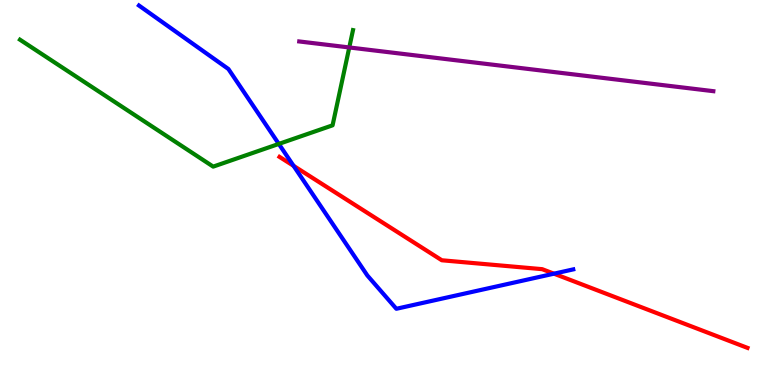[{'lines': ['blue', 'red'], 'intersections': [{'x': 3.79, 'y': 5.69}, {'x': 7.15, 'y': 2.89}]}, {'lines': ['green', 'red'], 'intersections': []}, {'lines': ['purple', 'red'], 'intersections': []}, {'lines': ['blue', 'green'], 'intersections': [{'x': 3.6, 'y': 6.26}]}, {'lines': ['blue', 'purple'], 'intersections': []}, {'lines': ['green', 'purple'], 'intersections': [{'x': 4.51, 'y': 8.77}]}]